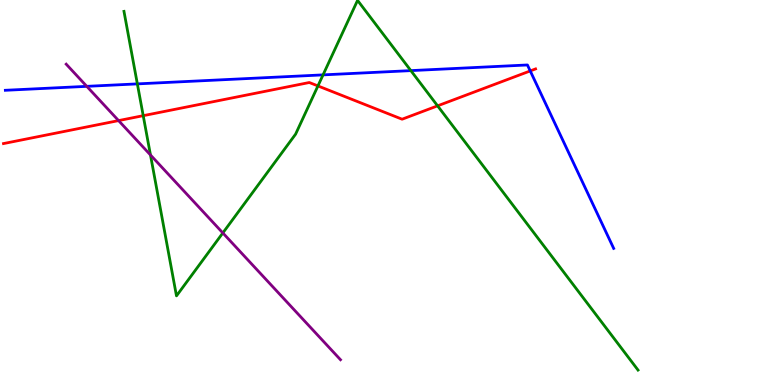[{'lines': ['blue', 'red'], 'intersections': [{'x': 6.84, 'y': 8.16}]}, {'lines': ['green', 'red'], 'intersections': [{'x': 1.85, 'y': 7.0}, {'x': 4.1, 'y': 7.77}, {'x': 5.65, 'y': 7.25}]}, {'lines': ['purple', 'red'], 'intersections': [{'x': 1.53, 'y': 6.87}]}, {'lines': ['blue', 'green'], 'intersections': [{'x': 1.77, 'y': 7.82}, {'x': 4.17, 'y': 8.06}, {'x': 5.3, 'y': 8.17}]}, {'lines': ['blue', 'purple'], 'intersections': [{'x': 1.12, 'y': 7.76}]}, {'lines': ['green', 'purple'], 'intersections': [{'x': 1.94, 'y': 5.97}, {'x': 2.88, 'y': 3.95}]}]